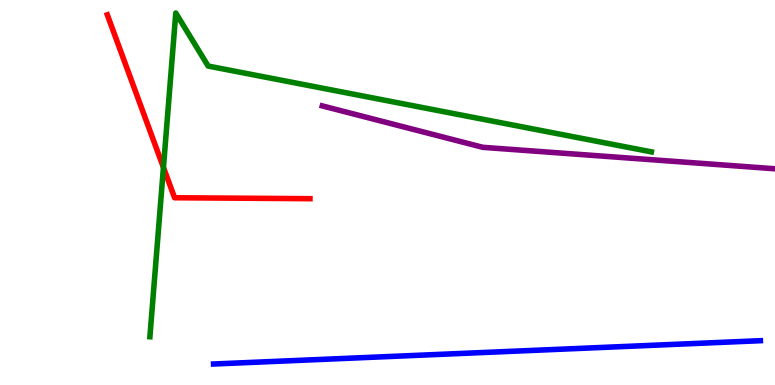[{'lines': ['blue', 'red'], 'intersections': []}, {'lines': ['green', 'red'], 'intersections': [{'x': 2.11, 'y': 5.65}]}, {'lines': ['purple', 'red'], 'intersections': []}, {'lines': ['blue', 'green'], 'intersections': []}, {'lines': ['blue', 'purple'], 'intersections': []}, {'lines': ['green', 'purple'], 'intersections': []}]